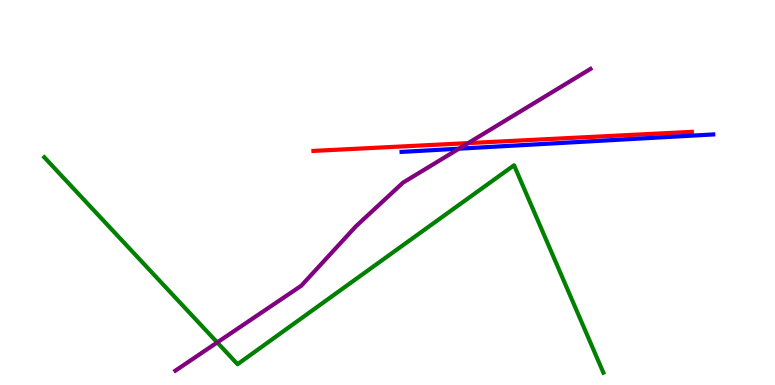[{'lines': ['blue', 'red'], 'intersections': []}, {'lines': ['green', 'red'], 'intersections': []}, {'lines': ['purple', 'red'], 'intersections': [{'x': 6.04, 'y': 6.28}]}, {'lines': ['blue', 'green'], 'intersections': []}, {'lines': ['blue', 'purple'], 'intersections': [{'x': 5.92, 'y': 6.14}]}, {'lines': ['green', 'purple'], 'intersections': [{'x': 2.8, 'y': 1.11}]}]